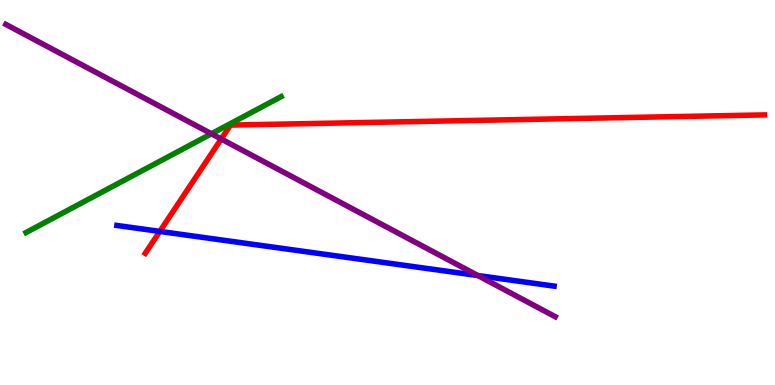[{'lines': ['blue', 'red'], 'intersections': [{'x': 2.06, 'y': 3.99}]}, {'lines': ['green', 'red'], 'intersections': []}, {'lines': ['purple', 'red'], 'intersections': [{'x': 2.85, 'y': 6.39}]}, {'lines': ['blue', 'green'], 'intersections': []}, {'lines': ['blue', 'purple'], 'intersections': [{'x': 6.17, 'y': 2.84}]}, {'lines': ['green', 'purple'], 'intersections': [{'x': 2.73, 'y': 6.53}]}]